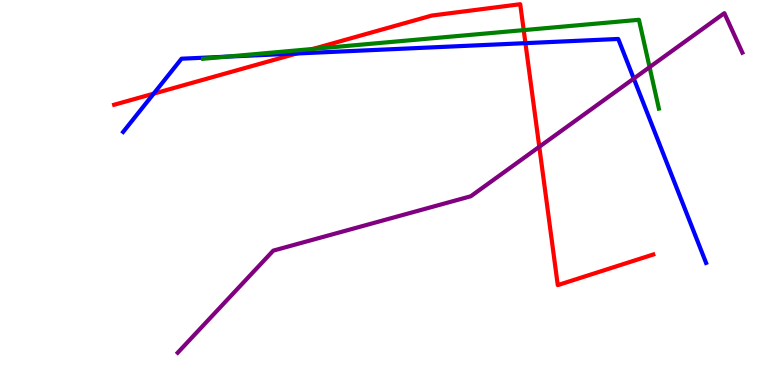[{'lines': ['blue', 'red'], 'intersections': [{'x': 1.98, 'y': 7.57}, {'x': 3.83, 'y': 8.61}, {'x': 6.78, 'y': 8.88}]}, {'lines': ['green', 'red'], 'intersections': [{'x': 4.04, 'y': 8.73}, {'x': 6.76, 'y': 9.22}]}, {'lines': ['purple', 'red'], 'intersections': [{'x': 6.96, 'y': 6.19}]}, {'lines': ['blue', 'green'], 'intersections': [{'x': 2.93, 'y': 8.53}]}, {'lines': ['blue', 'purple'], 'intersections': [{'x': 8.18, 'y': 7.96}]}, {'lines': ['green', 'purple'], 'intersections': [{'x': 8.38, 'y': 8.26}]}]